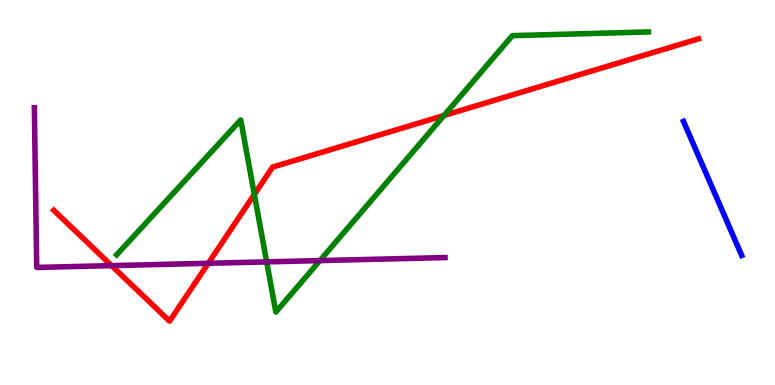[{'lines': ['blue', 'red'], 'intersections': []}, {'lines': ['green', 'red'], 'intersections': [{'x': 3.28, 'y': 4.95}, {'x': 5.73, 'y': 7.0}]}, {'lines': ['purple', 'red'], 'intersections': [{'x': 1.44, 'y': 3.1}, {'x': 2.69, 'y': 3.16}]}, {'lines': ['blue', 'green'], 'intersections': []}, {'lines': ['blue', 'purple'], 'intersections': []}, {'lines': ['green', 'purple'], 'intersections': [{'x': 3.44, 'y': 3.2}, {'x': 4.13, 'y': 3.23}]}]